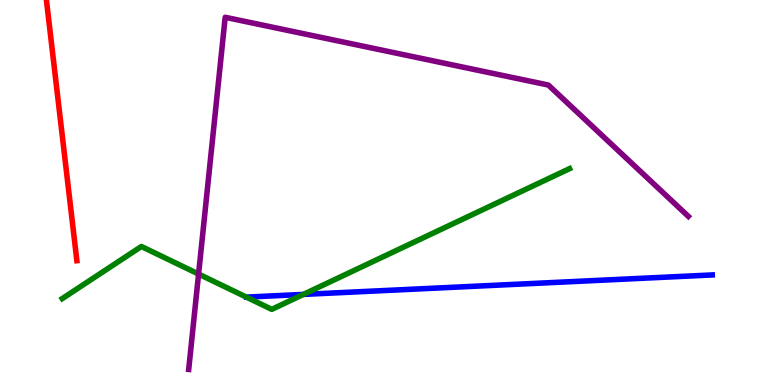[{'lines': ['blue', 'red'], 'intersections': []}, {'lines': ['green', 'red'], 'intersections': []}, {'lines': ['purple', 'red'], 'intersections': []}, {'lines': ['blue', 'green'], 'intersections': [{'x': 3.91, 'y': 2.35}]}, {'lines': ['blue', 'purple'], 'intersections': []}, {'lines': ['green', 'purple'], 'intersections': [{'x': 2.56, 'y': 2.88}]}]